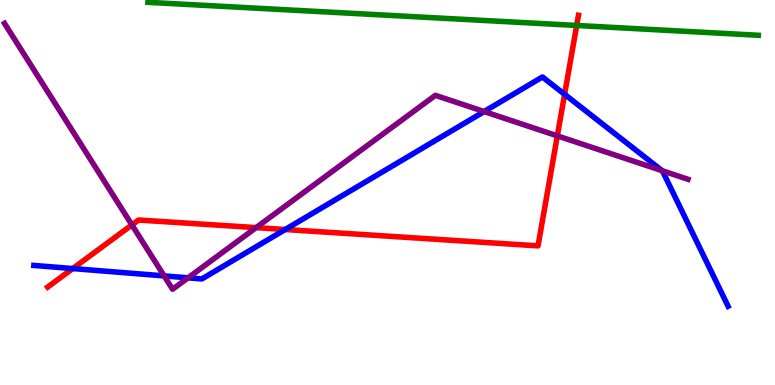[{'lines': ['blue', 'red'], 'intersections': [{'x': 0.939, 'y': 3.02}, {'x': 3.68, 'y': 4.04}, {'x': 7.29, 'y': 7.55}]}, {'lines': ['green', 'red'], 'intersections': [{'x': 7.44, 'y': 9.34}]}, {'lines': ['purple', 'red'], 'intersections': [{'x': 1.7, 'y': 4.16}, {'x': 3.3, 'y': 4.09}, {'x': 7.19, 'y': 6.47}]}, {'lines': ['blue', 'green'], 'intersections': []}, {'lines': ['blue', 'purple'], 'intersections': [{'x': 2.12, 'y': 2.83}, {'x': 2.43, 'y': 2.78}, {'x': 6.25, 'y': 7.1}, {'x': 8.54, 'y': 5.57}]}, {'lines': ['green', 'purple'], 'intersections': []}]